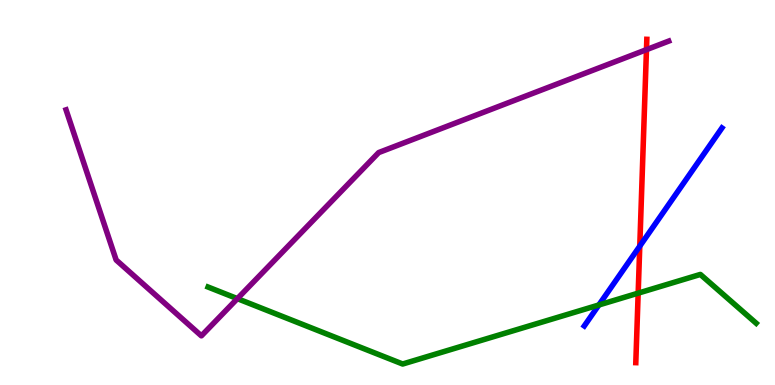[{'lines': ['blue', 'red'], 'intersections': [{'x': 8.26, 'y': 3.61}]}, {'lines': ['green', 'red'], 'intersections': [{'x': 8.23, 'y': 2.39}]}, {'lines': ['purple', 'red'], 'intersections': [{'x': 8.34, 'y': 8.71}]}, {'lines': ['blue', 'green'], 'intersections': [{'x': 7.73, 'y': 2.08}]}, {'lines': ['blue', 'purple'], 'intersections': []}, {'lines': ['green', 'purple'], 'intersections': [{'x': 3.06, 'y': 2.24}]}]